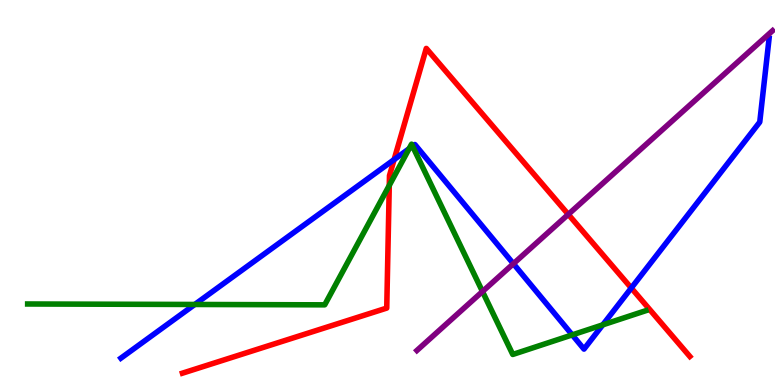[{'lines': ['blue', 'red'], 'intersections': [{'x': 5.09, 'y': 5.85}, {'x': 8.15, 'y': 2.52}]}, {'lines': ['green', 'red'], 'intersections': [{'x': 5.02, 'y': 5.18}]}, {'lines': ['purple', 'red'], 'intersections': [{'x': 7.33, 'y': 4.43}]}, {'lines': ['blue', 'green'], 'intersections': [{'x': 2.51, 'y': 2.09}, {'x': 5.28, 'y': 6.14}, {'x': 5.32, 'y': 6.2}, {'x': 7.38, 'y': 1.3}, {'x': 7.78, 'y': 1.56}]}, {'lines': ['blue', 'purple'], 'intersections': [{'x': 6.62, 'y': 3.15}]}, {'lines': ['green', 'purple'], 'intersections': [{'x': 6.23, 'y': 2.43}]}]